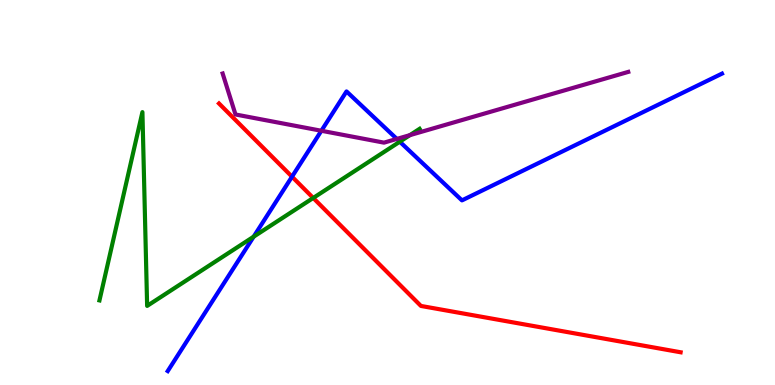[{'lines': ['blue', 'red'], 'intersections': [{'x': 3.77, 'y': 5.41}]}, {'lines': ['green', 'red'], 'intersections': [{'x': 4.04, 'y': 4.86}]}, {'lines': ['purple', 'red'], 'intersections': []}, {'lines': ['blue', 'green'], 'intersections': [{'x': 3.27, 'y': 3.85}, {'x': 5.16, 'y': 6.32}]}, {'lines': ['blue', 'purple'], 'intersections': [{'x': 4.15, 'y': 6.6}, {'x': 5.12, 'y': 6.39}]}, {'lines': ['green', 'purple'], 'intersections': [{'x': 5.29, 'y': 6.49}]}]